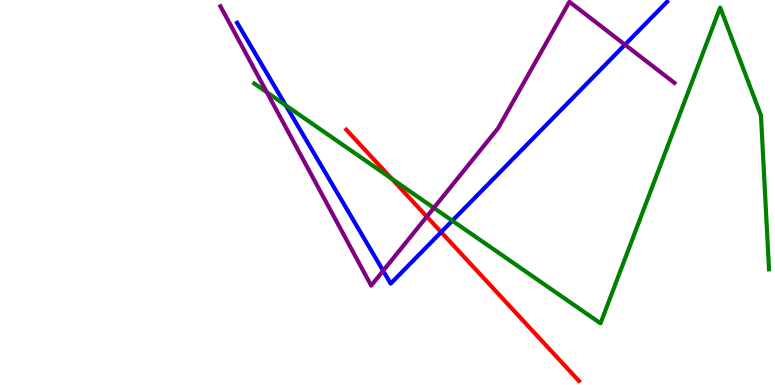[{'lines': ['blue', 'red'], 'intersections': [{'x': 5.69, 'y': 3.97}]}, {'lines': ['green', 'red'], 'intersections': [{'x': 5.05, 'y': 5.36}]}, {'lines': ['purple', 'red'], 'intersections': [{'x': 5.51, 'y': 4.37}]}, {'lines': ['blue', 'green'], 'intersections': [{'x': 3.69, 'y': 7.26}, {'x': 5.84, 'y': 4.27}]}, {'lines': ['blue', 'purple'], 'intersections': [{'x': 4.94, 'y': 2.97}, {'x': 8.06, 'y': 8.84}]}, {'lines': ['green', 'purple'], 'intersections': [{'x': 3.44, 'y': 7.6}, {'x': 5.6, 'y': 4.6}]}]